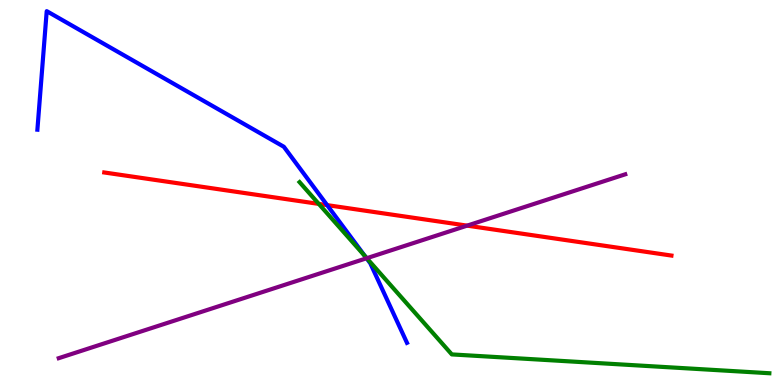[{'lines': ['blue', 'red'], 'intersections': [{'x': 4.22, 'y': 4.67}]}, {'lines': ['green', 'red'], 'intersections': [{'x': 4.11, 'y': 4.7}]}, {'lines': ['purple', 'red'], 'intersections': [{'x': 6.03, 'y': 4.14}]}, {'lines': ['blue', 'green'], 'intersections': [{'x': 4.71, 'y': 3.34}]}, {'lines': ['blue', 'purple'], 'intersections': [{'x': 4.73, 'y': 3.29}]}, {'lines': ['green', 'purple'], 'intersections': [{'x': 4.73, 'y': 3.29}]}]